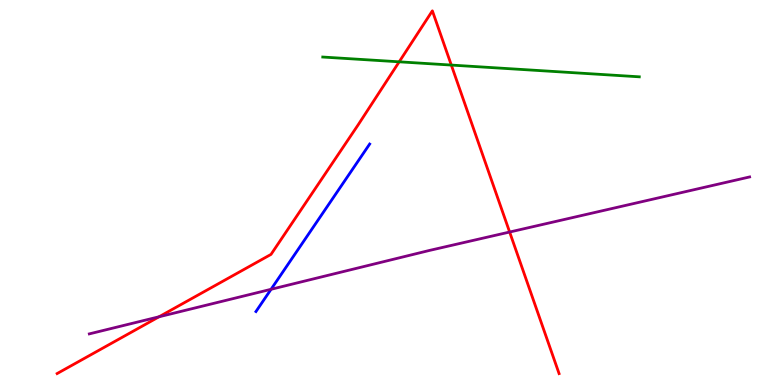[{'lines': ['blue', 'red'], 'intersections': []}, {'lines': ['green', 'red'], 'intersections': [{'x': 5.15, 'y': 8.39}, {'x': 5.82, 'y': 8.31}]}, {'lines': ['purple', 'red'], 'intersections': [{'x': 2.05, 'y': 1.77}, {'x': 6.58, 'y': 3.97}]}, {'lines': ['blue', 'green'], 'intersections': []}, {'lines': ['blue', 'purple'], 'intersections': [{'x': 3.5, 'y': 2.49}]}, {'lines': ['green', 'purple'], 'intersections': []}]